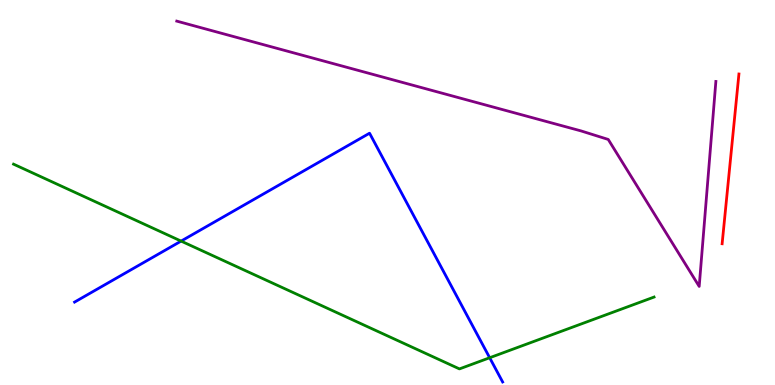[{'lines': ['blue', 'red'], 'intersections': []}, {'lines': ['green', 'red'], 'intersections': []}, {'lines': ['purple', 'red'], 'intersections': []}, {'lines': ['blue', 'green'], 'intersections': [{'x': 2.34, 'y': 3.74}, {'x': 6.32, 'y': 0.708}]}, {'lines': ['blue', 'purple'], 'intersections': []}, {'lines': ['green', 'purple'], 'intersections': []}]